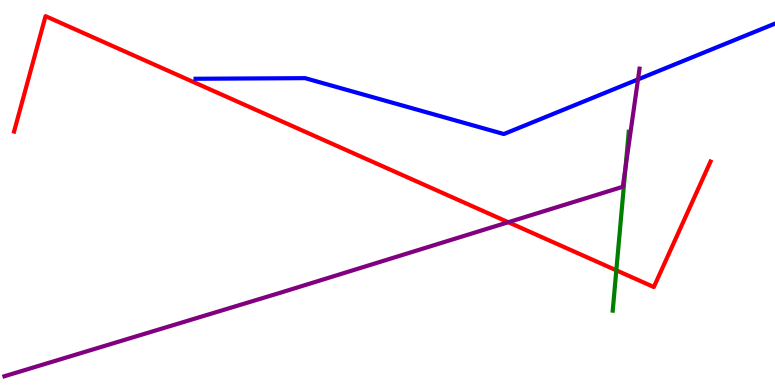[{'lines': ['blue', 'red'], 'intersections': []}, {'lines': ['green', 'red'], 'intersections': [{'x': 7.95, 'y': 2.98}]}, {'lines': ['purple', 'red'], 'intersections': [{'x': 6.56, 'y': 4.23}]}, {'lines': ['blue', 'green'], 'intersections': []}, {'lines': ['blue', 'purple'], 'intersections': [{'x': 8.23, 'y': 7.94}]}, {'lines': ['green', 'purple'], 'intersections': [{'x': 8.07, 'y': 5.65}]}]